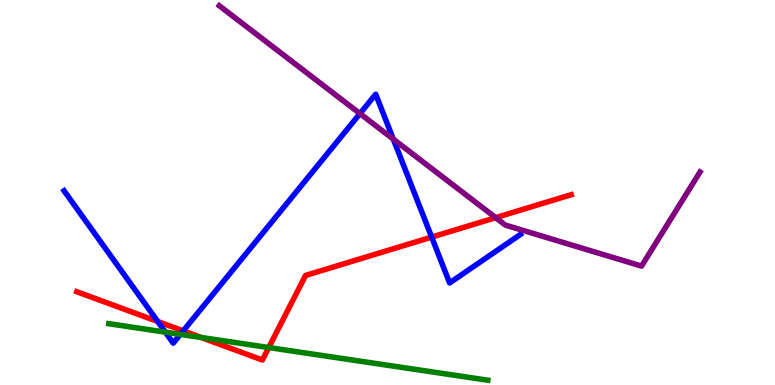[{'lines': ['blue', 'red'], 'intersections': [{'x': 2.04, 'y': 1.65}, {'x': 2.36, 'y': 1.41}, {'x': 5.57, 'y': 3.84}]}, {'lines': ['green', 'red'], 'intersections': [{'x': 2.59, 'y': 1.23}, {'x': 3.47, 'y': 0.973}]}, {'lines': ['purple', 'red'], 'intersections': [{'x': 6.4, 'y': 4.35}]}, {'lines': ['blue', 'green'], 'intersections': [{'x': 2.13, 'y': 1.37}, {'x': 2.33, 'y': 1.32}]}, {'lines': ['blue', 'purple'], 'intersections': [{'x': 4.64, 'y': 7.05}, {'x': 5.07, 'y': 6.39}]}, {'lines': ['green', 'purple'], 'intersections': []}]